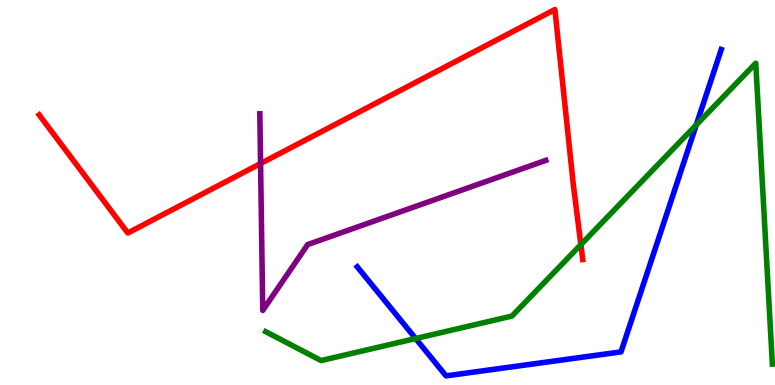[{'lines': ['blue', 'red'], 'intersections': []}, {'lines': ['green', 'red'], 'intersections': [{'x': 7.49, 'y': 3.65}]}, {'lines': ['purple', 'red'], 'intersections': [{'x': 3.36, 'y': 5.75}]}, {'lines': ['blue', 'green'], 'intersections': [{'x': 5.36, 'y': 1.21}, {'x': 8.98, 'y': 6.76}]}, {'lines': ['blue', 'purple'], 'intersections': []}, {'lines': ['green', 'purple'], 'intersections': []}]